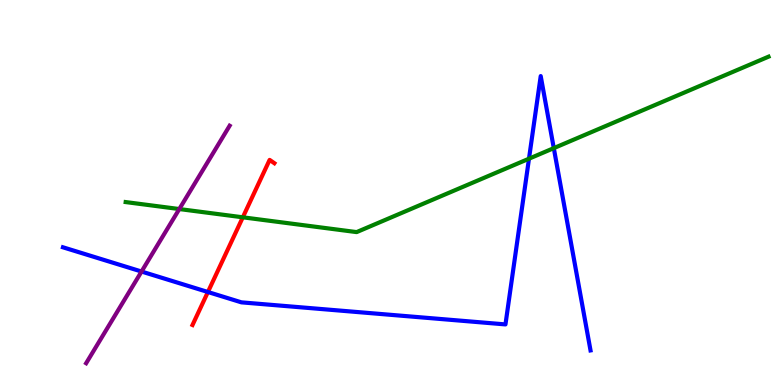[{'lines': ['blue', 'red'], 'intersections': [{'x': 2.68, 'y': 2.42}]}, {'lines': ['green', 'red'], 'intersections': [{'x': 3.13, 'y': 4.36}]}, {'lines': ['purple', 'red'], 'intersections': []}, {'lines': ['blue', 'green'], 'intersections': [{'x': 6.83, 'y': 5.88}, {'x': 7.15, 'y': 6.15}]}, {'lines': ['blue', 'purple'], 'intersections': [{'x': 1.83, 'y': 2.95}]}, {'lines': ['green', 'purple'], 'intersections': [{'x': 2.31, 'y': 4.57}]}]